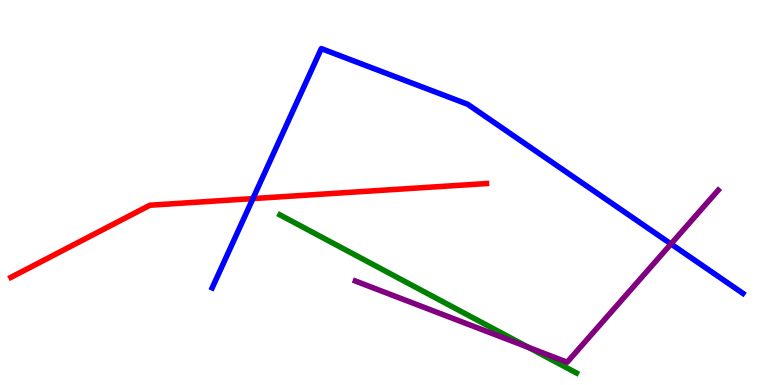[{'lines': ['blue', 'red'], 'intersections': [{'x': 3.26, 'y': 4.84}]}, {'lines': ['green', 'red'], 'intersections': []}, {'lines': ['purple', 'red'], 'intersections': []}, {'lines': ['blue', 'green'], 'intersections': []}, {'lines': ['blue', 'purple'], 'intersections': [{'x': 8.66, 'y': 3.66}]}, {'lines': ['green', 'purple'], 'intersections': [{'x': 6.82, 'y': 0.977}]}]